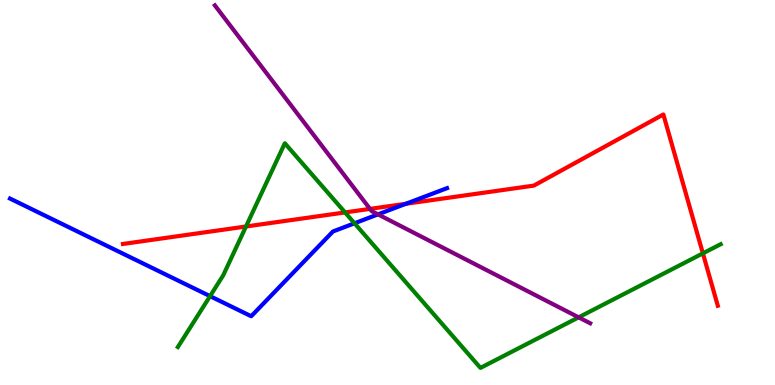[{'lines': ['blue', 'red'], 'intersections': [{'x': 5.24, 'y': 4.71}]}, {'lines': ['green', 'red'], 'intersections': [{'x': 3.17, 'y': 4.12}, {'x': 4.45, 'y': 4.48}, {'x': 9.07, 'y': 3.42}]}, {'lines': ['purple', 'red'], 'intersections': [{'x': 4.77, 'y': 4.57}]}, {'lines': ['blue', 'green'], 'intersections': [{'x': 2.71, 'y': 2.31}, {'x': 4.57, 'y': 4.2}]}, {'lines': ['blue', 'purple'], 'intersections': [{'x': 4.88, 'y': 4.43}]}, {'lines': ['green', 'purple'], 'intersections': [{'x': 7.47, 'y': 1.76}]}]